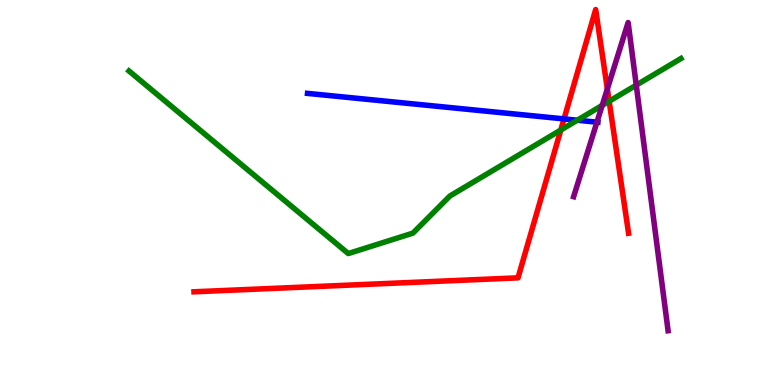[{'lines': ['blue', 'red'], 'intersections': [{'x': 7.28, 'y': 6.91}]}, {'lines': ['green', 'red'], 'intersections': [{'x': 7.24, 'y': 6.62}, {'x': 7.86, 'y': 7.37}]}, {'lines': ['purple', 'red'], 'intersections': [{'x': 7.84, 'y': 7.69}]}, {'lines': ['blue', 'green'], 'intersections': [{'x': 7.45, 'y': 6.88}]}, {'lines': ['blue', 'purple'], 'intersections': [{'x': 7.7, 'y': 6.83}]}, {'lines': ['green', 'purple'], 'intersections': [{'x': 7.77, 'y': 7.26}, {'x': 8.21, 'y': 7.79}]}]